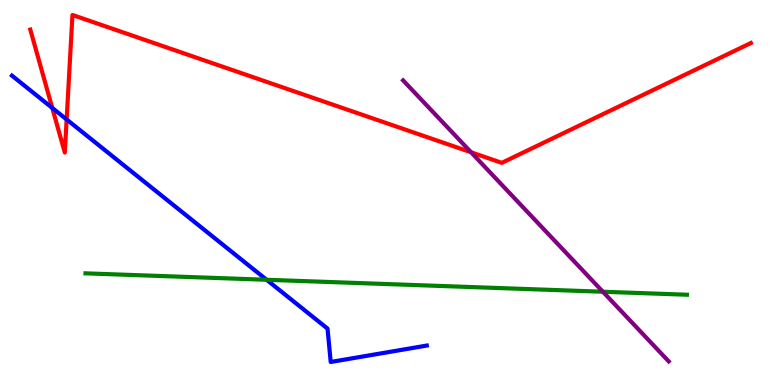[{'lines': ['blue', 'red'], 'intersections': [{'x': 0.675, 'y': 7.2}, {'x': 0.86, 'y': 6.9}]}, {'lines': ['green', 'red'], 'intersections': []}, {'lines': ['purple', 'red'], 'intersections': [{'x': 6.08, 'y': 6.05}]}, {'lines': ['blue', 'green'], 'intersections': [{'x': 3.44, 'y': 2.73}]}, {'lines': ['blue', 'purple'], 'intersections': []}, {'lines': ['green', 'purple'], 'intersections': [{'x': 7.78, 'y': 2.42}]}]